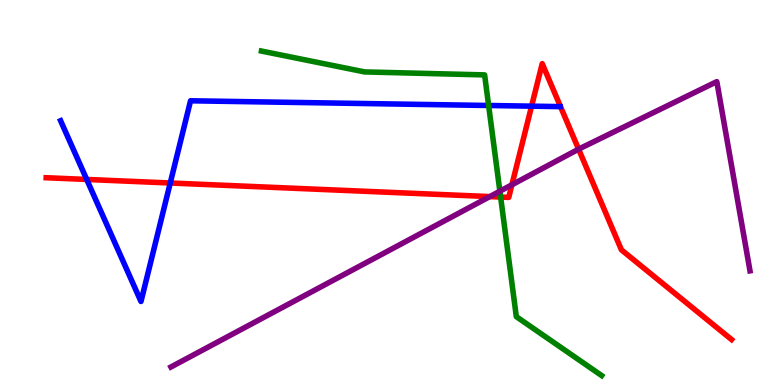[{'lines': ['blue', 'red'], 'intersections': [{'x': 1.12, 'y': 5.34}, {'x': 2.2, 'y': 5.25}, {'x': 6.86, 'y': 7.24}]}, {'lines': ['green', 'red'], 'intersections': [{'x': 6.46, 'y': 4.88}]}, {'lines': ['purple', 'red'], 'intersections': [{'x': 6.32, 'y': 4.89}, {'x': 6.61, 'y': 5.2}, {'x': 7.47, 'y': 6.13}]}, {'lines': ['blue', 'green'], 'intersections': [{'x': 6.3, 'y': 7.26}]}, {'lines': ['blue', 'purple'], 'intersections': []}, {'lines': ['green', 'purple'], 'intersections': [{'x': 6.45, 'y': 5.03}]}]